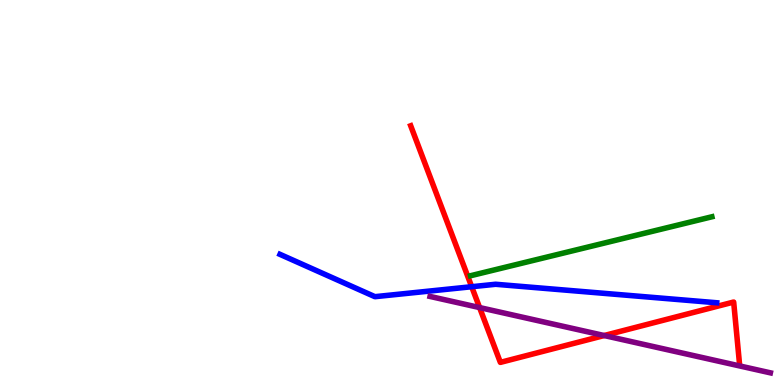[{'lines': ['blue', 'red'], 'intersections': [{'x': 6.09, 'y': 2.55}]}, {'lines': ['green', 'red'], 'intersections': []}, {'lines': ['purple', 'red'], 'intersections': [{'x': 6.19, 'y': 2.01}, {'x': 7.8, 'y': 1.28}]}, {'lines': ['blue', 'green'], 'intersections': []}, {'lines': ['blue', 'purple'], 'intersections': []}, {'lines': ['green', 'purple'], 'intersections': []}]